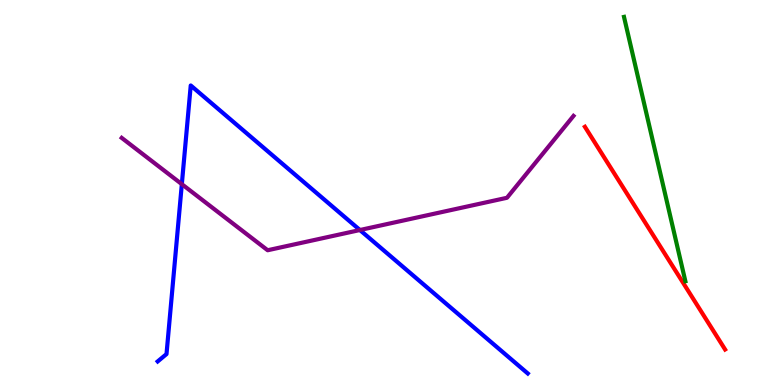[{'lines': ['blue', 'red'], 'intersections': []}, {'lines': ['green', 'red'], 'intersections': []}, {'lines': ['purple', 'red'], 'intersections': []}, {'lines': ['blue', 'green'], 'intersections': []}, {'lines': ['blue', 'purple'], 'intersections': [{'x': 2.35, 'y': 5.22}, {'x': 4.64, 'y': 4.03}]}, {'lines': ['green', 'purple'], 'intersections': []}]